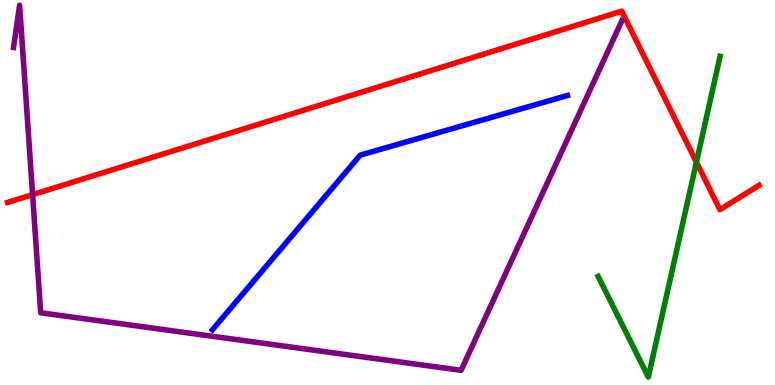[{'lines': ['blue', 'red'], 'intersections': []}, {'lines': ['green', 'red'], 'intersections': [{'x': 8.99, 'y': 5.79}]}, {'lines': ['purple', 'red'], 'intersections': [{'x': 0.421, 'y': 4.94}]}, {'lines': ['blue', 'green'], 'intersections': []}, {'lines': ['blue', 'purple'], 'intersections': []}, {'lines': ['green', 'purple'], 'intersections': []}]